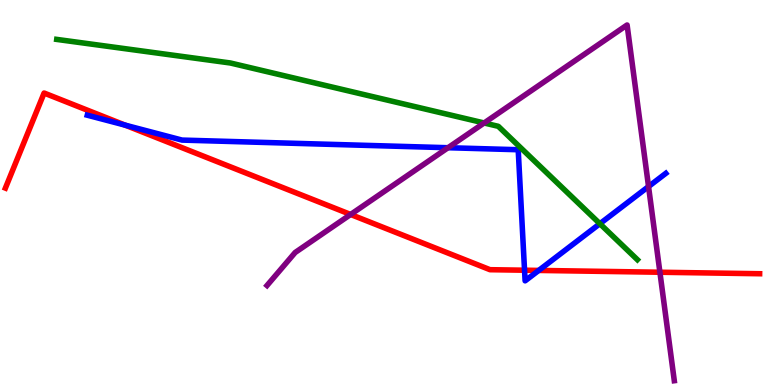[{'lines': ['blue', 'red'], 'intersections': [{'x': 1.61, 'y': 6.75}, {'x': 6.77, 'y': 2.98}, {'x': 6.95, 'y': 2.98}]}, {'lines': ['green', 'red'], 'intersections': []}, {'lines': ['purple', 'red'], 'intersections': [{'x': 4.52, 'y': 4.43}, {'x': 8.51, 'y': 2.93}]}, {'lines': ['blue', 'green'], 'intersections': [{'x': 7.74, 'y': 4.19}]}, {'lines': ['blue', 'purple'], 'intersections': [{'x': 5.78, 'y': 6.16}, {'x': 8.37, 'y': 5.15}]}, {'lines': ['green', 'purple'], 'intersections': [{'x': 6.25, 'y': 6.81}]}]